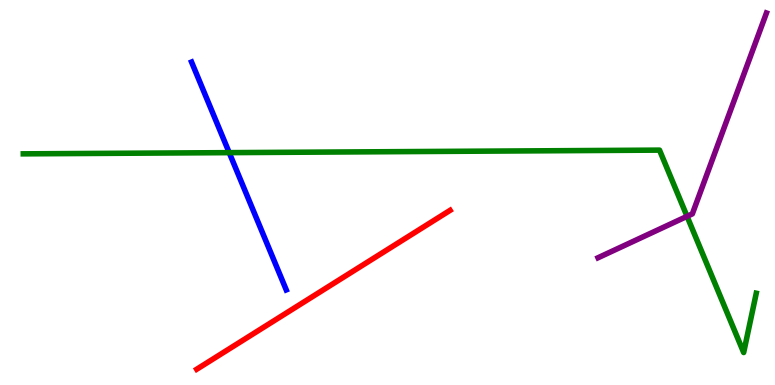[{'lines': ['blue', 'red'], 'intersections': []}, {'lines': ['green', 'red'], 'intersections': []}, {'lines': ['purple', 'red'], 'intersections': []}, {'lines': ['blue', 'green'], 'intersections': [{'x': 2.96, 'y': 6.04}]}, {'lines': ['blue', 'purple'], 'intersections': []}, {'lines': ['green', 'purple'], 'intersections': [{'x': 8.87, 'y': 4.38}]}]